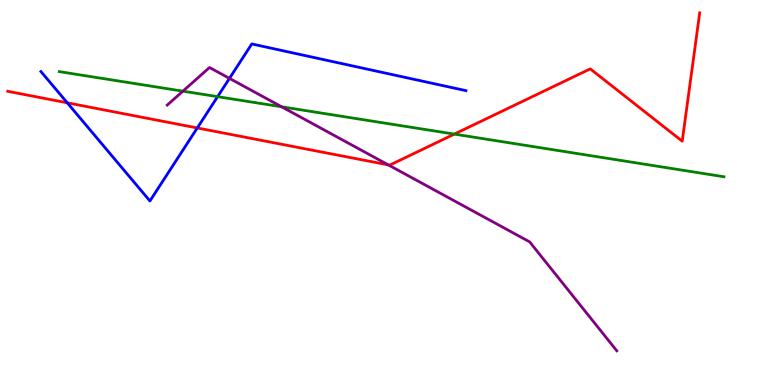[{'lines': ['blue', 'red'], 'intersections': [{'x': 0.868, 'y': 7.33}, {'x': 2.55, 'y': 6.68}]}, {'lines': ['green', 'red'], 'intersections': [{'x': 5.86, 'y': 6.52}]}, {'lines': ['purple', 'red'], 'intersections': [{'x': 5.01, 'y': 5.72}]}, {'lines': ['blue', 'green'], 'intersections': [{'x': 2.81, 'y': 7.49}]}, {'lines': ['blue', 'purple'], 'intersections': [{'x': 2.96, 'y': 7.96}]}, {'lines': ['green', 'purple'], 'intersections': [{'x': 2.36, 'y': 7.63}, {'x': 3.63, 'y': 7.23}]}]